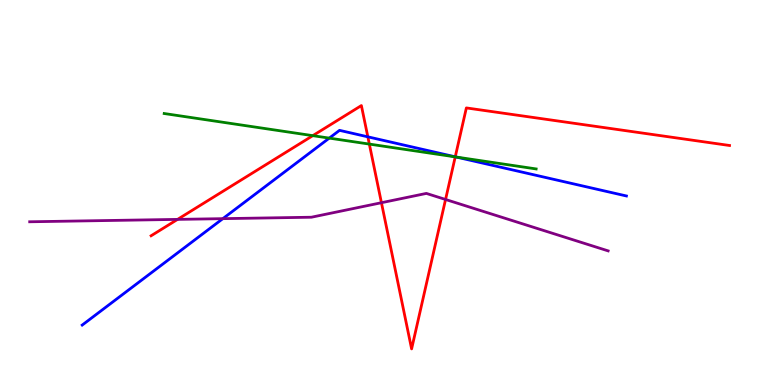[{'lines': ['blue', 'red'], 'intersections': [{'x': 4.75, 'y': 6.45}, {'x': 5.87, 'y': 5.93}]}, {'lines': ['green', 'red'], 'intersections': [{'x': 4.04, 'y': 6.48}, {'x': 4.77, 'y': 6.26}, {'x': 5.87, 'y': 5.93}]}, {'lines': ['purple', 'red'], 'intersections': [{'x': 2.29, 'y': 4.3}, {'x': 4.92, 'y': 4.73}, {'x': 5.75, 'y': 4.82}]}, {'lines': ['blue', 'green'], 'intersections': [{'x': 4.25, 'y': 6.41}, {'x': 5.88, 'y': 5.92}]}, {'lines': ['blue', 'purple'], 'intersections': [{'x': 2.88, 'y': 4.32}]}, {'lines': ['green', 'purple'], 'intersections': []}]